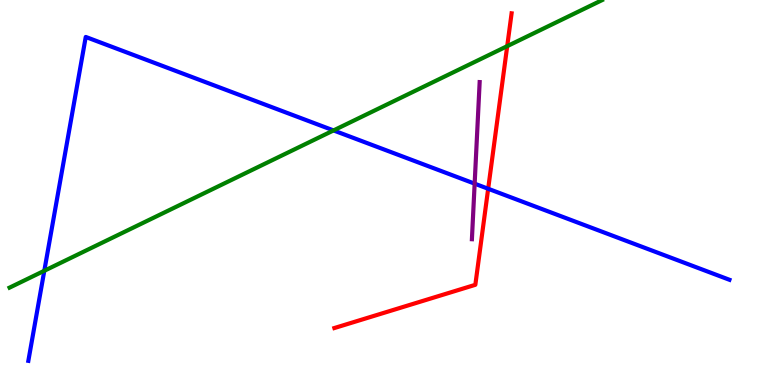[{'lines': ['blue', 'red'], 'intersections': [{'x': 6.3, 'y': 5.1}]}, {'lines': ['green', 'red'], 'intersections': [{'x': 6.54, 'y': 8.8}]}, {'lines': ['purple', 'red'], 'intersections': []}, {'lines': ['blue', 'green'], 'intersections': [{'x': 0.572, 'y': 2.97}, {'x': 4.3, 'y': 6.61}]}, {'lines': ['blue', 'purple'], 'intersections': [{'x': 6.12, 'y': 5.23}]}, {'lines': ['green', 'purple'], 'intersections': []}]